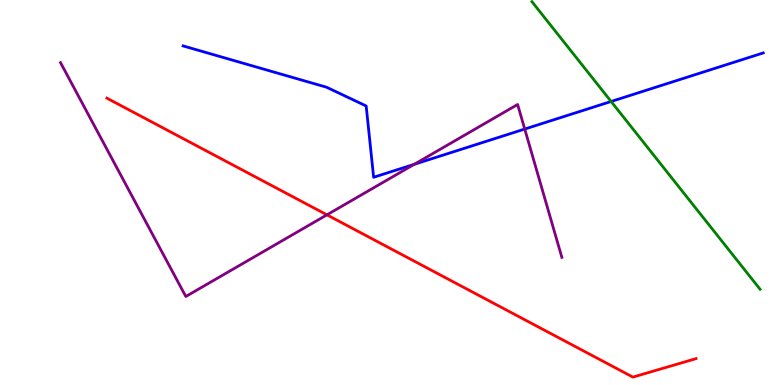[{'lines': ['blue', 'red'], 'intersections': []}, {'lines': ['green', 'red'], 'intersections': []}, {'lines': ['purple', 'red'], 'intersections': [{'x': 4.22, 'y': 4.42}]}, {'lines': ['blue', 'green'], 'intersections': [{'x': 7.89, 'y': 7.36}]}, {'lines': ['blue', 'purple'], 'intersections': [{'x': 5.34, 'y': 5.73}, {'x': 6.77, 'y': 6.65}]}, {'lines': ['green', 'purple'], 'intersections': []}]